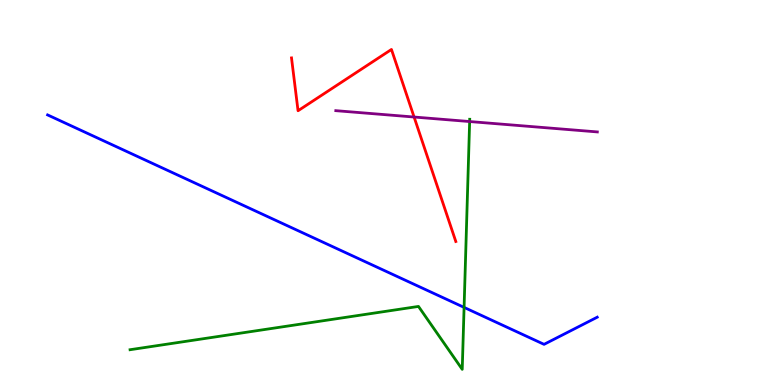[{'lines': ['blue', 'red'], 'intersections': []}, {'lines': ['green', 'red'], 'intersections': []}, {'lines': ['purple', 'red'], 'intersections': [{'x': 5.34, 'y': 6.96}]}, {'lines': ['blue', 'green'], 'intersections': [{'x': 5.99, 'y': 2.02}]}, {'lines': ['blue', 'purple'], 'intersections': []}, {'lines': ['green', 'purple'], 'intersections': [{'x': 6.06, 'y': 6.84}]}]